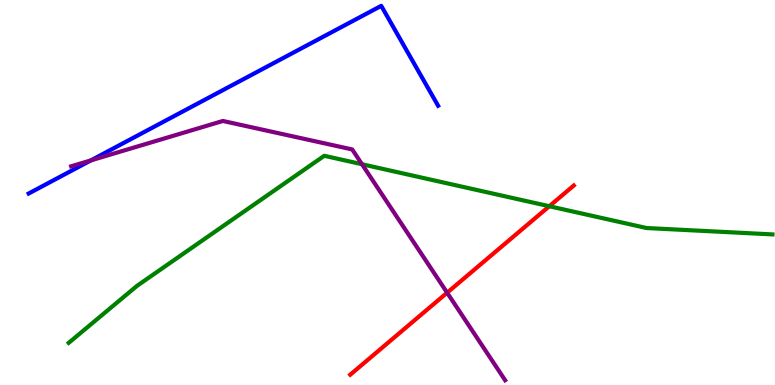[{'lines': ['blue', 'red'], 'intersections': []}, {'lines': ['green', 'red'], 'intersections': [{'x': 7.09, 'y': 4.64}]}, {'lines': ['purple', 'red'], 'intersections': [{'x': 5.77, 'y': 2.4}]}, {'lines': ['blue', 'green'], 'intersections': []}, {'lines': ['blue', 'purple'], 'intersections': [{'x': 1.17, 'y': 5.83}]}, {'lines': ['green', 'purple'], 'intersections': [{'x': 4.67, 'y': 5.73}]}]